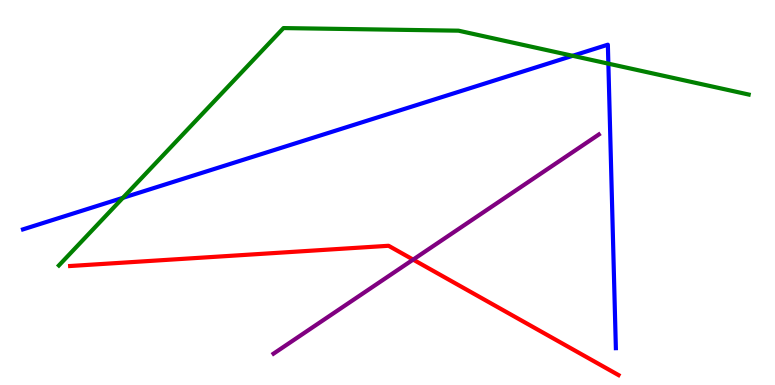[{'lines': ['blue', 'red'], 'intersections': []}, {'lines': ['green', 'red'], 'intersections': []}, {'lines': ['purple', 'red'], 'intersections': [{'x': 5.33, 'y': 3.26}]}, {'lines': ['blue', 'green'], 'intersections': [{'x': 1.59, 'y': 4.86}, {'x': 7.39, 'y': 8.55}, {'x': 7.85, 'y': 8.35}]}, {'lines': ['blue', 'purple'], 'intersections': []}, {'lines': ['green', 'purple'], 'intersections': []}]